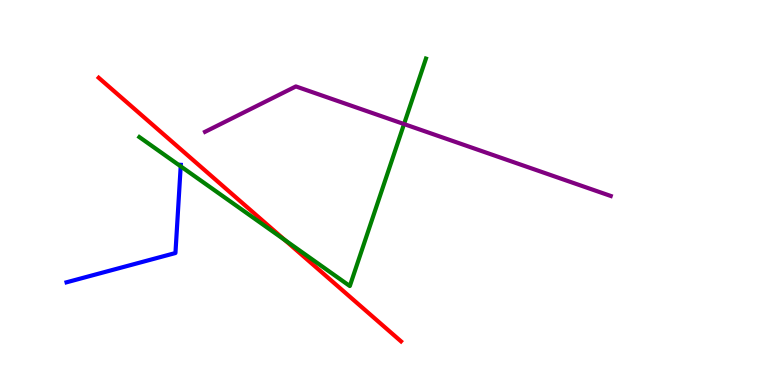[{'lines': ['blue', 'red'], 'intersections': []}, {'lines': ['green', 'red'], 'intersections': [{'x': 3.67, 'y': 3.77}]}, {'lines': ['purple', 'red'], 'intersections': []}, {'lines': ['blue', 'green'], 'intersections': [{'x': 2.33, 'y': 5.68}]}, {'lines': ['blue', 'purple'], 'intersections': []}, {'lines': ['green', 'purple'], 'intersections': [{'x': 5.21, 'y': 6.78}]}]